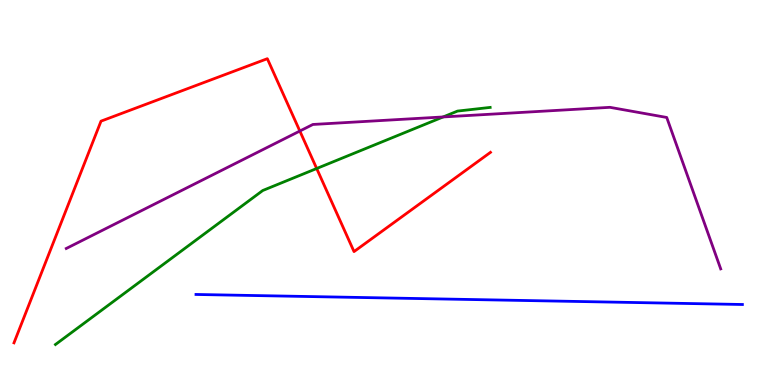[{'lines': ['blue', 'red'], 'intersections': []}, {'lines': ['green', 'red'], 'intersections': [{'x': 4.09, 'y': 5.62}]}, {'lines': ['purple', 'red'], 'intersections': [{'x': 3.87, 'y': 6.6}]}, {'lines': ['blue', 'green'], 'intersections': []}, {'lines': ['blue', 'purple'], 'intersections': []}, {'lines': ['green', 'purple'], 'intersections': [{'x': 5.72, 'y': 6.96}]}]